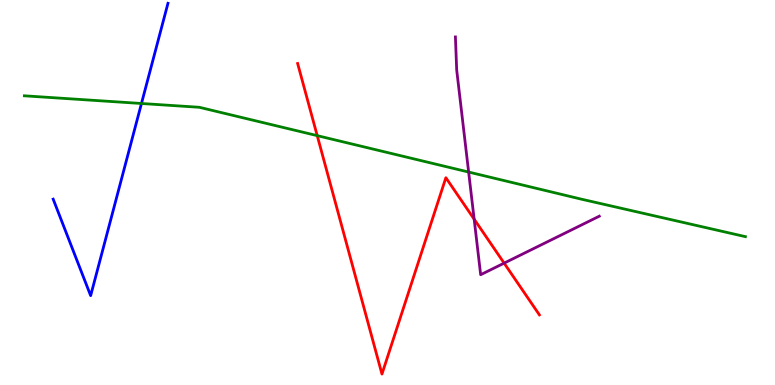[{'lines': ['blue', 'red'], 'intersections': []}, {'lines': ['green', 'red'], 'intersections': [{'x': 4.09, 'y': 6.48}]}, {'lines': ['purple', 'red'], 'intersections': [{'x': 6.12, 'y': 4.31}, {'x': 6.5, 'y': 3.17}]}, {'lines': ['blue', 'green'], 'intersections': [{'x': 1.83, 'y': 7.31}]}, {'lines': ['blue', 'purple'], 'intersections': []}, {'lines': ['green', 'purple'], 'intersections': [{'x': 6.05, 'y': 5.53}]}]